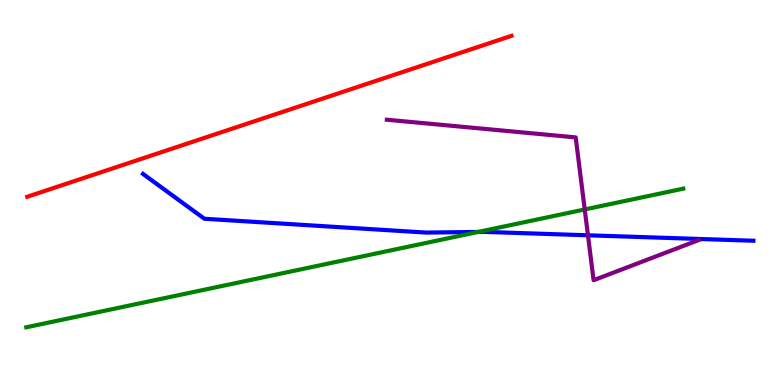[{'lines': ['blue', 'red'], 'intersections': []}, {'lines': ['green', 'red'], 'intersections': []}, {'lines': ['purple', 'red'], 'intersections': []}, {'lines': ['blue', 'green'], 'intersections': [{'x': 6.17, 'y': 3.97}]}, {'lines': ['blue', 'purple'], 'intersections': [{'x': 7.59, 'y': 3.89}]}, {'lines': ['green', 'purple'], 'intersections': [{'x': 7.54, 'y': 4.56}]}]